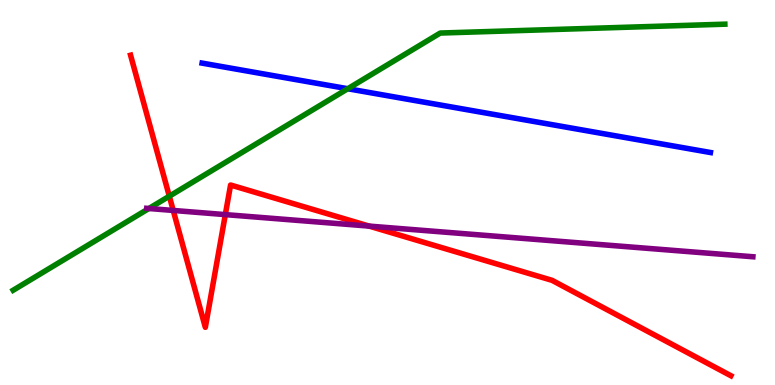[{'lines': ['blue', 'red'], 'intersections': []}, {'lines': ['green', 'red'], 'intersections': [{'x': 2.18, 'y': 4.9}]}, {'lines': ['purple', 'red'], 'intersections': [{'x': 2.24, 'y': 4.53}, {'x': 2.91, 'y': 4.43}, {'x': 4.76, 'y': 4.13}]}, {'lines': ['blue', 'green'], 'intersections': [{'x': 4.49, 'y': 7.7}]}, {'lines': ['blue', 'purple'], 'intersections': []}, {'lines': ['green', 'purple'], 'intersections': [{'x': 1.92, 'y': 4.58}]}]